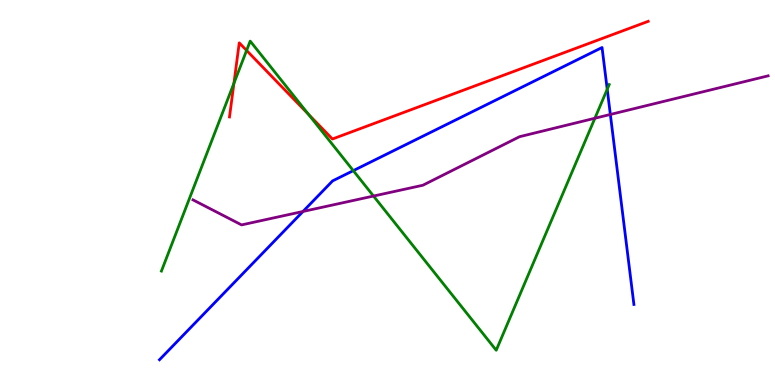[{'lines': ['blue', 'red'], 'intersections': []}, {'lines': ['green', 'red'], 'intersections': [{'x': 3.02, 'y': 7.84}, {'x': 3.18, 'y': 8.69}, {'x': 3.98, 'y': 7.03}]}, {'lines': ['purple', 'red'], 'intersections': []}, {'lines': ['blue', 'green'], 'intersections': [{'x': 4.56, 'y': 5.57}, {'x': 7.84, 'y': 7.68}]}, {'lines': ['blue', 'purple'], 'intersections': [{'x': 3.91, 'y': 4.51}, {'x': 7.88, 'y': 7.03}]}, {'lines': ['green', 'purple'], 'intersections': [{'x': 4.82, 'y': 4.91}, {'x': 7.68, 'y': 6.93}]}]